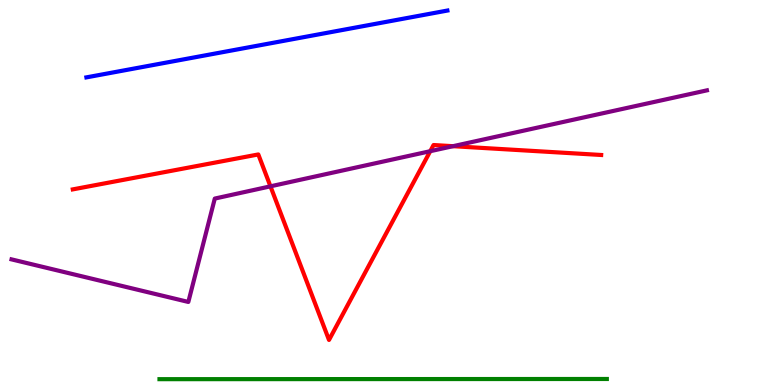[{'lines': ['blue', 'red'], 'intersections': []}, {'lines': ['green', 'red'], 'intersections': []}, {'lines': ['purple', 'red'], 'intersections': [{'x': 3.49, 'y': 5.16}, {'x': 5.55, 'y': 6.07}, {'x': 5.85, 'y': 6.2}]}, {'lines': ['blue', 'green'], 'intersections': []}, {'lines': ['blue', 'purple'], 'intersections': []}, {'lines': ['green', 'purple'], 'intersections': []}]